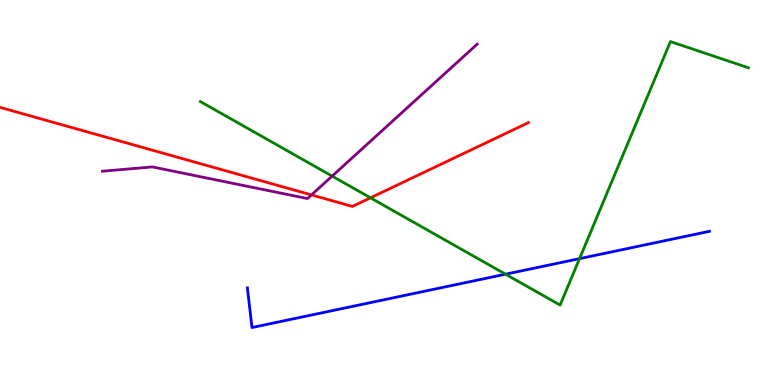[{'lines': ['blue', 'red'], 'intersections': []}, {'lines': ['green', 'red'], 'intersections': [{'x': 4.78, 'y': 4.86}]}, {'lines': ['purple', 'red'], 'intersections': [{'x': 4.02, 'y': 4.94}]}, {'lines': ['blue', 'green'], 'intersections': [{'x': 6.52, 'y': 2.88}, {'x': 7.48, 'y': 3.28}]}, {'lines': ['blue', 'purple'], 'intersections': []}, {'lines': ['green', 'purple'], 'intersections': [{'x': 4.29, 'y': 5.43}]}]